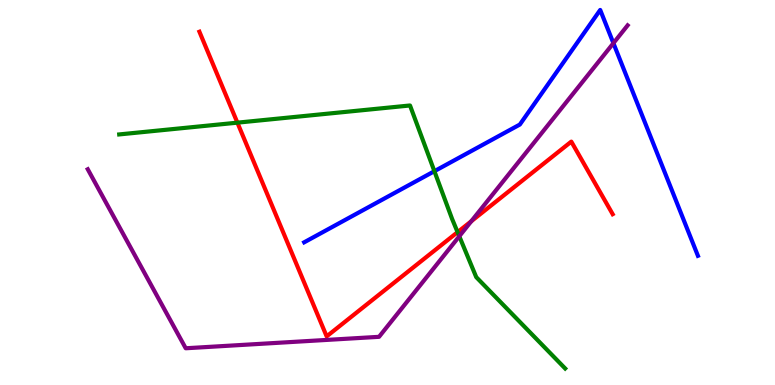[{'lines': ['blue', 'red'], 'intersections': []}, {'lines': ['green', 'red'], 'intersections': [{'x': 3.06, 'y': 6.81}, {'x': 5.9, 'y': 3.97}]}, {'lines': ['purple', 'red'], 'intersections': [{'x': 6.08, 'y': 4.25}]}, {'lines': ['blue', 'green'], 'intersections': [{'x': 5.61, 'y': 5.55}]}, {'lines': ['blue', 'purple'], 'intersections': [{'x': 7.92, 'y': 8.88}]}, {'lines': ['green', 'purple'], 'intersections': [{'x': 5.93, 'y': 3.86}]}]